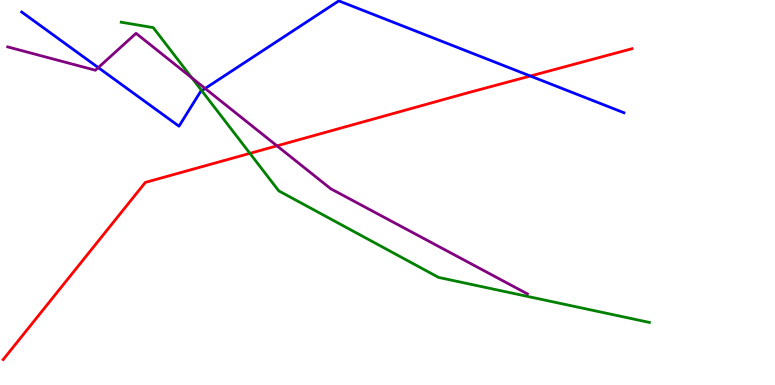[{'lines': ['blue', 'red'], 'intersections': [{'x': 6.84, 'y': 8.03}]}, {'lines': ['green', 'red'], 'intersections': [{'x': 3.22, 'y': 6.02}]}, {'lines': ['purple', 'red'], 'intersections': [{'x': 3.57, 'y': 6.21}]}, {'lines': ['blue', 'green'], 'intersections': [{'x': 2.6, 'y': 7.64}]}, {'lines': ['blue', 'purple'], 'intersections': [{'x': 1.27, 'y': 8.24}, {'x': 2.65, 'y': 7.7}]}, {'lines': ['green', 'purple'], 'intersections': [{'x': 2.48, 'y': 7.98}]}]